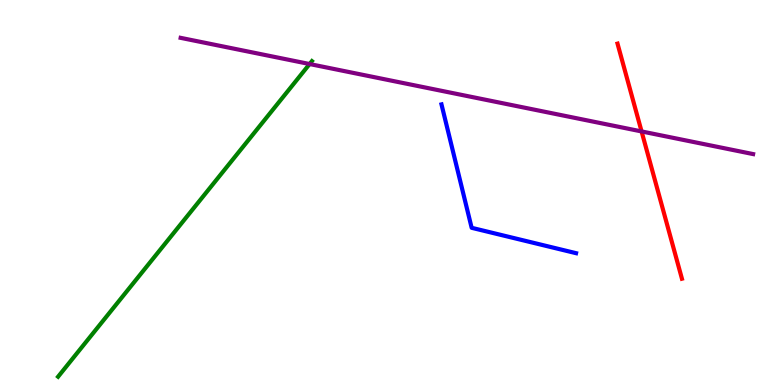[{'lines': ['blue', 'red'], 'intersections': []}, {'lines': ['green', 'red'], 'intersections': []}, {'lines': ['purple', 'red'], 'intersections': [{'x': 8.28, 'y': 6.59}]}, {'lines': ['blue', 'green'], 'intersections': []}, {'lines': ['blue', 'purple'], 'intersections': []}, {'lines': ['green', 'purple'], 'intersections': [{'x': 3.99, 'y': 8.34}]}]